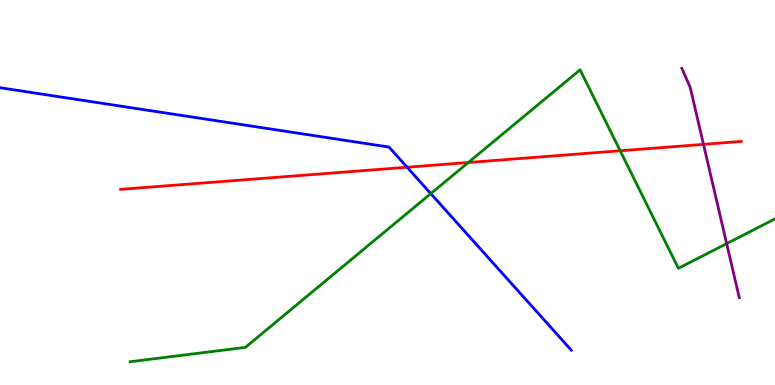[{'lines': ['blue', 'red'], 'intersections': [{'x': 5.25, 'y': 5.66}]}, {'lines': ['green', 'red'], 'intersections': [{'x': 6.04, 'y': 5.78}, {'x': 8.0, 'y': 6.08}]}, {'lines': ['purple', 'red'], 'intersections': [{'x': 9.08, 'y': 6.25}]}, {'lines': ['blue', 'green'], 'intersections': [{'x': 5.56, 'y': 4.97}]}, {'lines': ['blue', 'purple'], 'intersections': []}, {'lines': ['green', 'purple'], 'intersections': [{'x': 9.38, 'y': 3.67}]}]